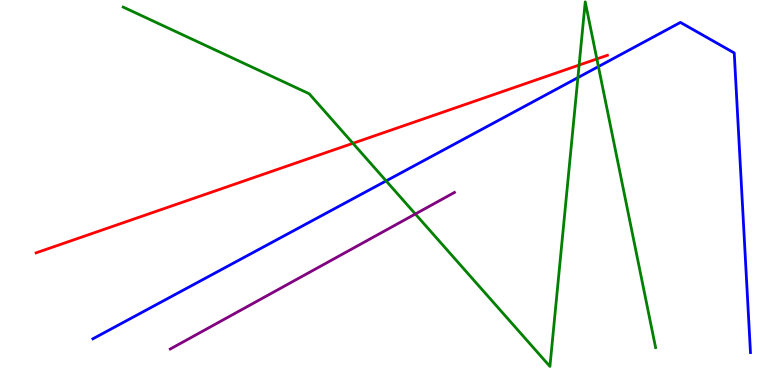[{'lines': ['blue', 'red'], 'intersections': []}, {'lines': ['green', 'red'], 'intersections': [{'x': 4.55, 'y': 6.28}, {'x': 7.47, 'y': 8.31}, {'x': 7.7, 'y': 8.47}]}, {'lines': ['purple', 'red'], 'intersections': []}, {'lines': ['blue', 'green'], 'intersections': [{'x': 4.98, 'y': 5.3}, {'x': 7.46, 'y': 7.98}, {'x': 7.72, 'y': 8.27}]}, {'lines': ['blue', 'purple'], 'intersections': []}, {'lines': ['green', 'purple'], 'intersections': [{'x': 5.36, 'y': 4.44}]}]